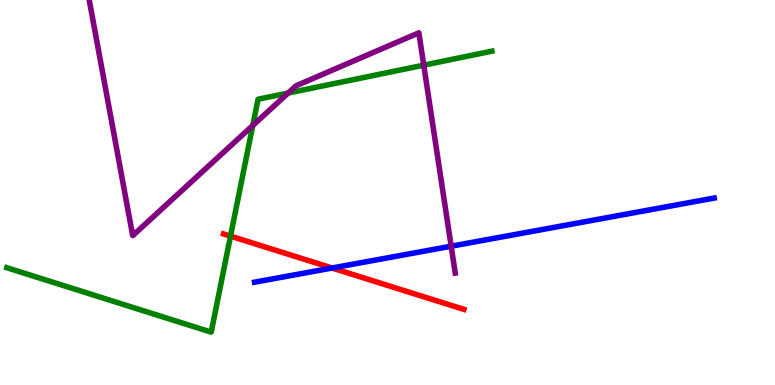[{'lines': ['blue', 'red'], 'intersections': [{'x': 4.29, 'y': 3.04}]}, {'lines': ['green', 'red'], 'intersections': [{'x': 2.97, 'y': 3.87}]}, {'lines': ['purple', 'red'], 'intersections': []}, {'lines': ['blue', 'green'], 'intersections': []}, {'lines': ['blue', 'purple'], 'intersections': [{'x': 5.82, 'y': 3.61}]}, {'lines': ['green', 'purple'], 'intersections': [{'x': 3.26, 'y': 6.74}, {'x': 3.72, 'y': 7.58}, {'x': 5.47, 'y': 8.31}]}]